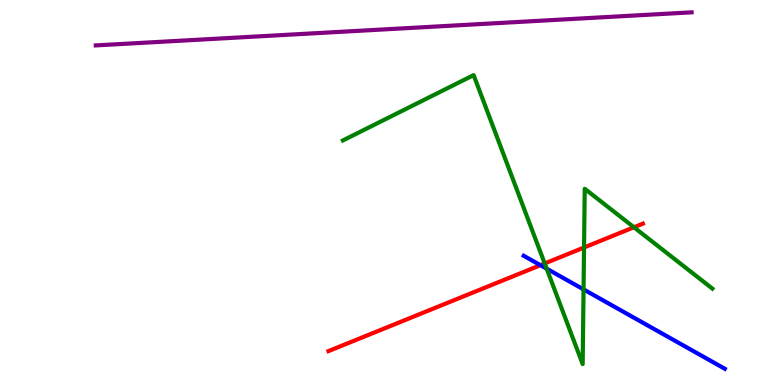[{'lines': ['blue', 'red'], 'intersections': [{'x': 6.97, 'y': 3.11}]}, {'lines': ['green', 'red'], 'intersections': [{'x': 7.03, 'y': 3.16}, {'x': 7.54, 'y': 3.57}, {'x': 8.18, 'y': 4.1}]}, {'lines': ['purple', 'red'], 'intersections': []}, {'lines': ['blue', 'green'], 'intersections': [{'x': 7.05, 'y': 3.02}, {'x': 7.53, 'y': 2.48}]}, {'lines': ['blue', 'purple'], 'intersections': []}, {'lines': ['green', 'purple'], 'intersections': []}]